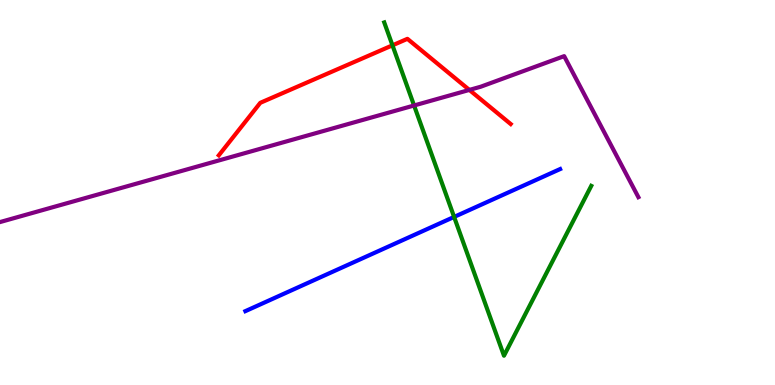[{'lines': ['blue', 'red'], 'intersections': []}, {'lines': ['green', 'red'], 'intersections': [{'x': 5.06, 'y': 8.82}]}, {'lines': ['purple', 'red'], 'intersections': [{'x': 6.06, 'y': 7.66}]}, {'lines': ['blue', 'green'], 'intersections': [{'x': 5.86, 'y': 4.37}]}, {'lines': ['blue', 'purple'], 'intersections': []}, {'lines': ['green', 'purple'], 'intersections': [{'x': 5.34, 'y': 7.26}]}]